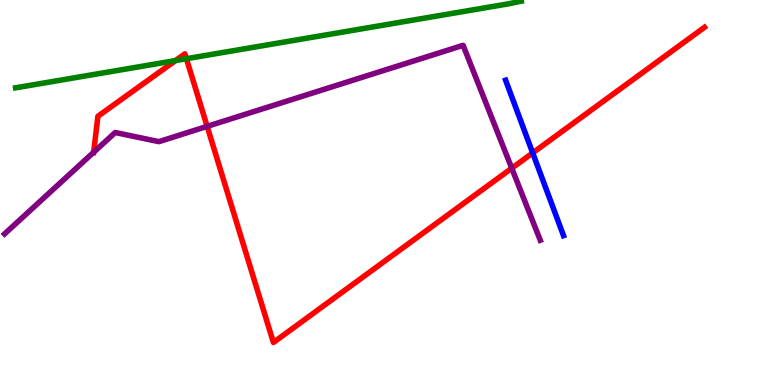[{'lines': ['blue', 'red'], 'intersections': [{'x': 6.87, 'y': 6.03}]}, {'lines': ['green', 'red'], 'intersections': [{'x': 2.26, 'y': 8.43}, {'x': 2.41, 'y': 8.47}]}, {'lines': ['purple', 'red'], 'intersections': [{'x': 1.21, 'y': 6.04}, {'x': 2.67, 'y': 6.72}, {'x': 6.6, 'y': 5.63}]}, {'lines': ['blue', 'green'], 'intersections': []}, {'lines': ['blue', 'purple'], 'intersections': []}, {'lines': ['green', 'purple'], 'intersections': []}]